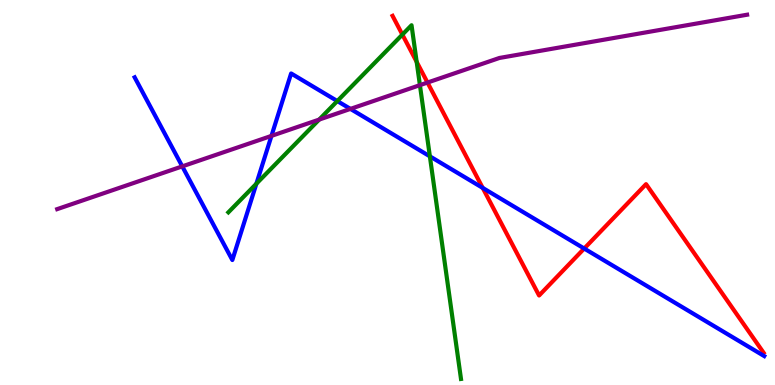[{'lines': ['blue', 'red'], 'intersections': [{'x': 6.23, 'y': 5.12}, {'x': 7.54, 'y': 3.54}]}, {'lines': ['green', 'red'], 'intersections': [{'x': 5.19, 'y': 9.1}, {'x': 5.38, 'y': 8.39}]}, {'lines': ['purple', 'red'], 'intersections': [{'x': 5.52, 'y': 7.86}]}, {'lines': ['blue', 'green'], 'intersections': [{'x': 3.31, 'y': 5.23}, {'x': 4.35, 'y': 7.38}, {'x': 5.55, 'y': 5.94}]}, {'lines': ['blue', 'purple'], 'intersections': [{'x': 2.35, 'y': 5.68}, {'x': 3.5, 'y': 6.47}, {'x': 4.52, 'y': 7.17}]}, {'lines': ['green', 'purple'], 'intersections': [{'x': 4.12, 'y': 6.89}, {'x': 5.42, 'y': 7.79}]}]